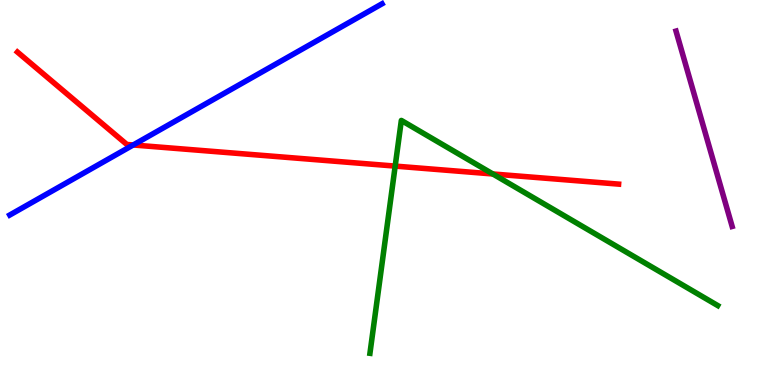[{'lines': ['blue', 'red'], 'intersections': [{'x': 1.72, 'y': 6.23}]}, {'lines': ['green', 'red'], 'intersections': [{'x': 5.1, 'y': 5.69}, {'x': 6.36, 'y': 5.48}]}, {'lines': ['purple', 'red'], 'intersections': []}, {'lines': ['blue', 'green'], 'intersections': []}, {'lines': ['blue', 'purple'], 'intersections': []}, {'lines': ['green', 'purple'], 'intersections': []}]